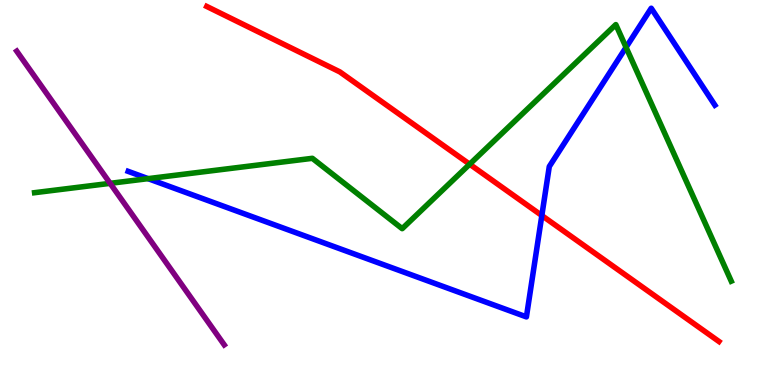[{'lines': ['blue', 'red'], 'intersections': [{'x': 6.99, 'y': 4.4}]}, {'lines': ['green', 'red'], 'intersections': [{'x': 6.06, 'y': 5.73}]}, {'lines': ['purple', 'red'], 'intersections': []}, {'lines': ['blue', 'green'], 'intersections': [{'x': 1.91, 'y': 5.36}, {'x': 8.08, 'y': 8.77}]}, {'lines': ['blue', 'purple'], 'intersections': []}, {'lines': ['green', 'purple'], 'intersections': [{'x': 1.42, 'y': 5.24}]}]